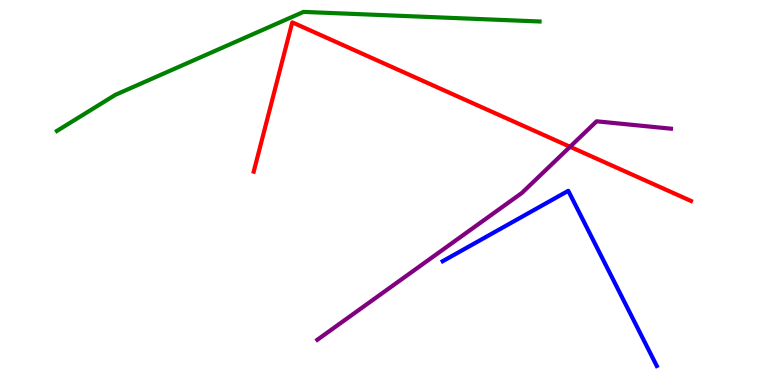[{'lines': ['blue', 'red'], 'intersections': []}, {'lines': ['green', 'red'], 'intersections': []}, {'lines': ['purple', 'red'], 'intersections': [{'x': 7.36, 'y': 6.19}]}, {'lines': ['blue', 'green'], 'intersections': []}, {'lines': ['blue', 'purple'], 'intersections': []}, {'lines': ['green', 'purple'], 'intersections': []}]